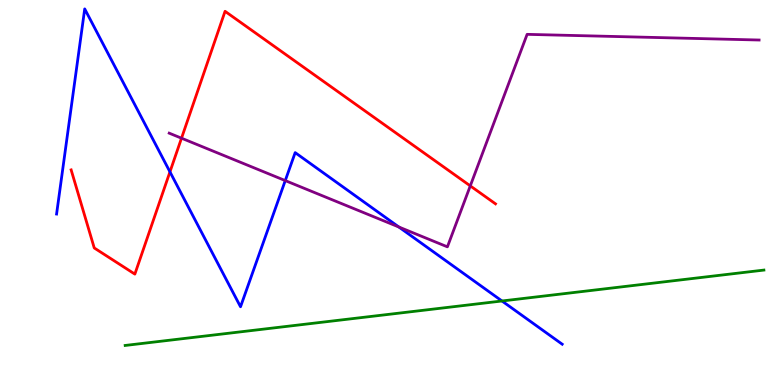[{'lines': ['blue', 'red'], 'intersections': [{'x': 2.19, 'y': 5.54}]}, {'lines': ['green', 'red'], 'intersections': []}, {'lines': ['purple', 'red'], 'intersections': [{'x': 2.34, 'y': 6.41}, {'x': 6.07, 'y': 5.17}]}, {'lines': ['blue', 'green'], 'intersections': [{'x': 6.48, 'y': 2.18}]}, {'lines': ['blue', 'purple'], 'intersections': [{'x': 3.68, 'y': 5.31}, {'x': 5.15, 'y': 4.1}]}, {'lines': ['green', 'purple'], 'intersections': []}]